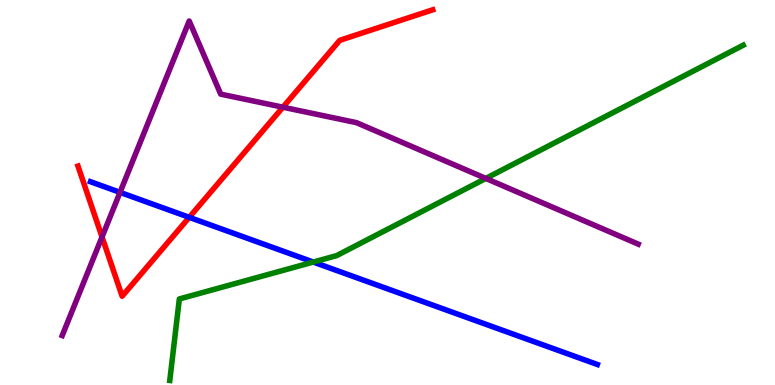[{'lines': ['blue', 'red'], 'intersections': [{'x': 2.44, 'y': 4.36}]}, {'lines': ['green', 'red'], 'intersections': []}, {'lines': ['purple', 'red'], 'intersections': [{'x': 1.32, 'y': 3.85}, {'x': 3.65, 'y': 7.22}]}, {'lines': ['blue', 'green'], 'intersections': [{'x': 4.04, 'y': 3.19}]}, {'lines': ['blue', 'purple'], 'intersections': [{'x': 1.55, 'y': 5.0}]}, {'lines': ['green', 'purple'], 'intersections': [{'x': 6.27, 'y': 5.37}]}]